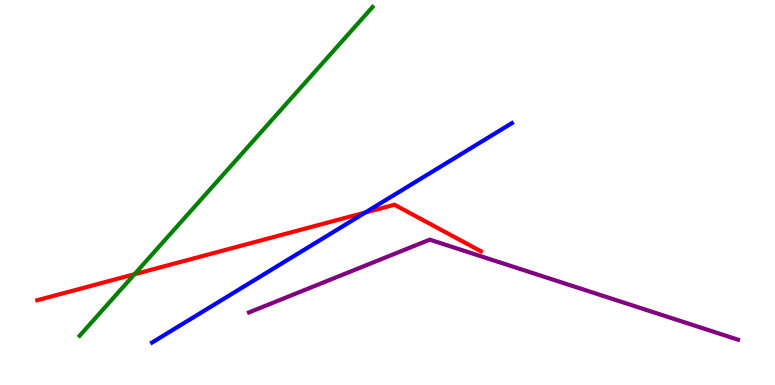[{'lines': ['blue', 'red'], 'intersections': [{'x': 4.71, 'y': 4.48}]}, {'lines': ['green', 'red'], 'intersections': [{'x': 1.73, 'y': 2.88}]}, {'lines': ['purple', 'red'], 'intersections': []}, {'lines': ['blue', 'green'], 'intersections': []}, {'lines': ['blue', 'purple'], 'intersections': []}, {'lines': ['green', 'purple'], 'intersections': []}]